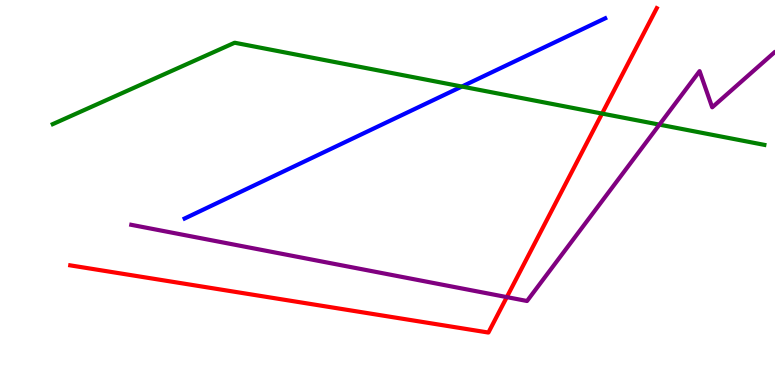[{'lines': ['blue', 'red'], 'intersections': []}, {'lines': ['green', 'red'], 'intersections': [{'x': 7.77, 'y': 7.05}]}, {'lines': ['purple', 'red'], 'intersections': [{'x': 6.54, 'y': 2.28}]}, {'lines': ['blue', 'green'], 'intersections': [{'x': 5.96, 'y': 7.75}]}, {'lines': ['blue', 'purple'], 'intersections': []}, {'lines': ['green', 'purple'], 'intersections': [{'x': 8.51, 'y': 6.76}]}]